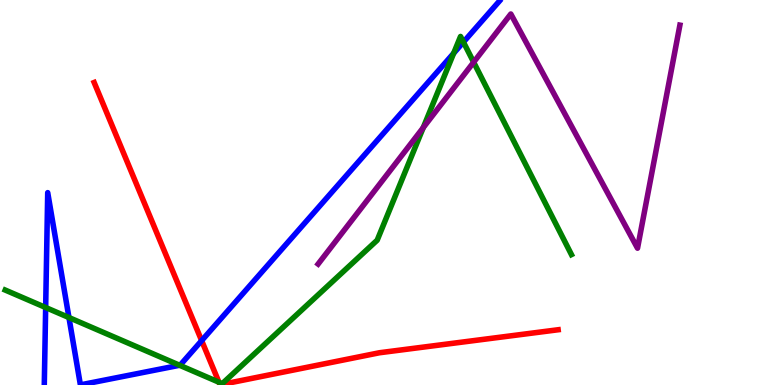[{'lines': ['blue', 'red'], 'intersections': [{'x': 2.6, 'y': 1.15}]}, {'lines': ['green', 'red'], 'intersections': [{'x': 2.83, 'y': 0.0718}]}, {'lines': ['purple', 'red'], 'intersections': []}, {'lines': ['blue', 'green'], 'intersections': [{'x': 0.589, 'y': 2.01}, {'x': 0.89, 'y': 1.75}, {'x': 2.32, 'y': 0.513}, {'x': 5.85, 'y': 8.62}, {'x': 5.98, 'y': 8.91}]}, {'lines': ['blue', 'purple'], 'intersections': []}, {'lines': ['green', 'purple'], 'intersections': [{'x': 5.46, 'y': 6.69}, {'x': 6.11, 'y': 8.38}]}]